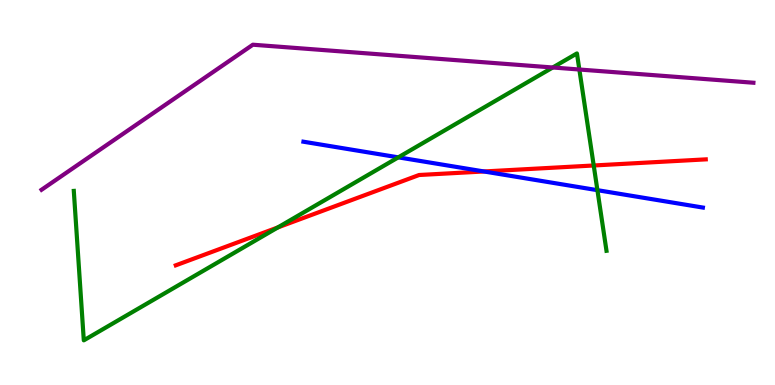[{'lines': ['blue', 'red'], 'intersections': [{'x': 6.24, 'y': 5.55}]}, {'lines': ['green', 'red'], 'intersections': [{'x': 3.59, 'y': 4.09}, {'x': 7.66, 'y': 5.7}]}, {'lines': ['purple', 'red'], 'intersections': []}, {'lines': ['blue', 'green'], 'intersections': [{'x': 5.14, 'y': 5.91}, {'x': 7.71, 'y': 5.06}]}, {'lines': ['blue', 'purple'], 'intersections': []}, {'lines': ['green', 'purple'], 'intersections': [{'x': 7.13, 'y': 8.25}, {'x': 7.48, 'y': 8.19}]}]